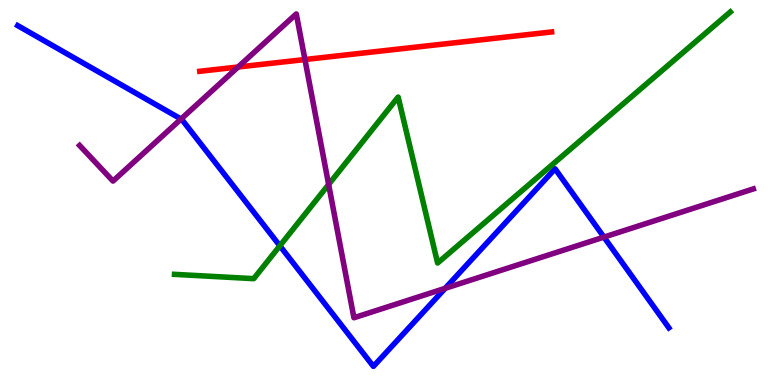[{'lines': ['blue', 'red'], 'intersections': []}, {'lines': ['green', 'red'], 'intersections': []}, {'lines': ['purple', 'red'], 'intersections': [{'x': 3.07, 'y': 8.26}, {'x': 3.93, 'y': 8.45}]}, {'lines': ['blue', 'green'], 'intersections': [{'x': 3.61, 'y': 3.62}]}, {'lines': ['blue', 'purple'], 'intersections': [{'x': 2.34, 'y': 6.91}, {'x': 5.74, 'y': 2.51}, {'x': 7.79, 'y': 3.84}]}, {'lines': ['green', 'purple'], 'intersections': [{'x': 4.24, 'y': 5.21}]}]